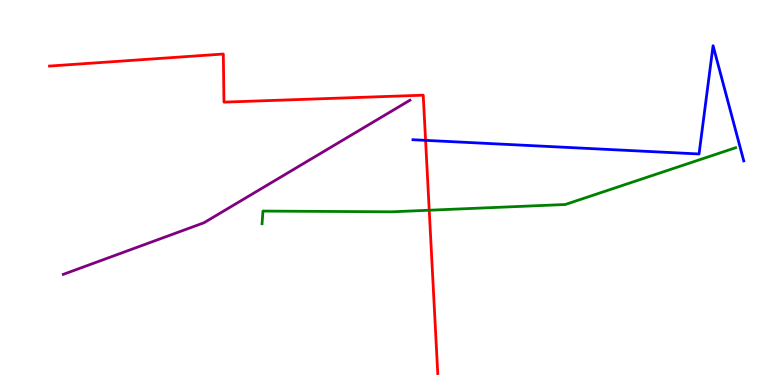[{'lines': ['blue', 'red'], 'intersections': [{'x': 5.49, 'y': 6.35}]}, {'lines': ['green', 'red'], 'intersections': [{'x': 5.54, 'y': 4.54}]}, {'lines': ['purple', 'red'], 'intersections': []}, {'lines': ['blue', 'green'], 'intersections': []}, {'lines': ['blue', 'purple'], 'intersections': []}, {'lines': ['green', 'purple'], 'intersections': []}]